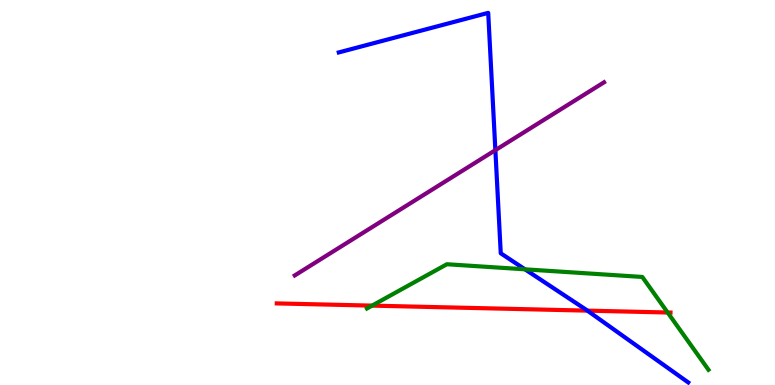[{'lines': ['blue', 'red'], 'intersections': [{'x': 7.58, 'y': 1.93}]}, {'lines': ['green', 'red'], 'intersections': [{'x': 4.8, 'y': 2.06}, {'x': 8.61, 'y': 1.88}]}, {'lines': ['purple', 'red'], 'intersections': []}, {'lines': ['blue', 'green'], 'intersections': [{'x': 6.77, 'y': 3.0}]}, {'lines': ['blue', 'purple'], 'intersections': [{'x': 6.39, 'y': 6.1}]}, {'lines': ['green', 'purple'], 'intersections': []}]